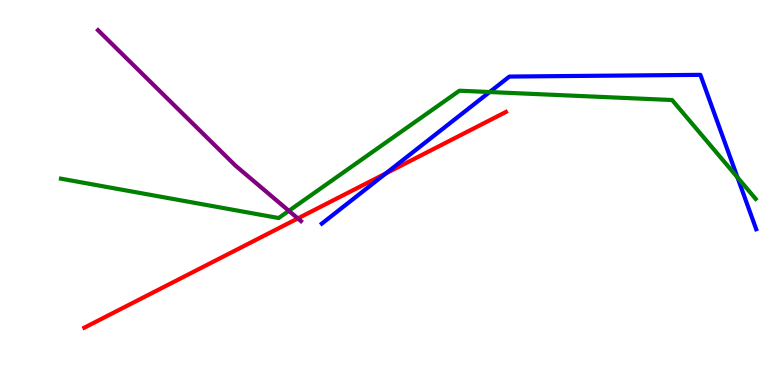[{'lines': ['blue', 'red'], 'intersections': [{'x': 4.98, 'y': 5.5}]}, {'lines': ['green', 'red'], 'intersections': []}, {'lines': ['purple', 'red'], 'intersections': [{'x': 3.84, 'y': 4.33}]}, {'lines': ['blue', 'green'], 'intersections': [{'x': 6.32, 'y': 7.61}, {'x': 9.52, 'y': 5.39}]}, {'lines': ['blue', 'purple'], 'intersections': []}, {'lines': ['green', 'purple'], 'intersections': [{'x': 3.73, 'y': 4.52}]}]